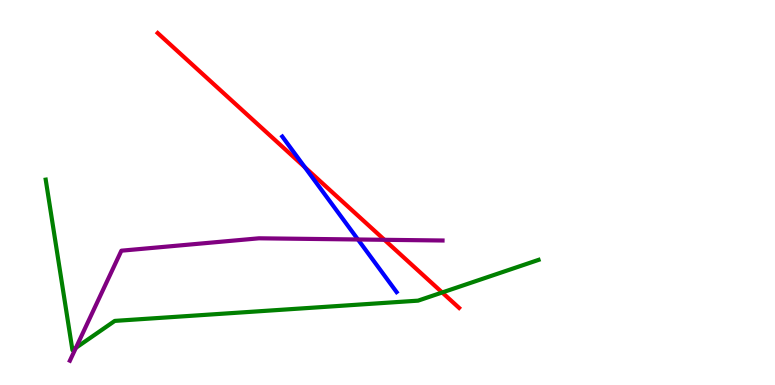[{'lines': ['blue', 'red'], 'intersections': [{'x': 3.93, 'y': 5.66}]}, {'lines': ['green', 'red'], 'intersections': [{'x': 5.71, 'y': 2.4}]}, {'lines': ['purple', 'red'], 'intersections': [{'x': 4.96, 'y': 3.77}]}, {'lines': ['blue', 'green'], 'intersections': []}, {'lines': ['blue', 'purple'], 'intersections': [{'x': 4.62, 'y': 3.78}]}, {'lines': ['green', 'purple'], 'intersections': [{'x': 0.98, 'y': 0.966}]}]